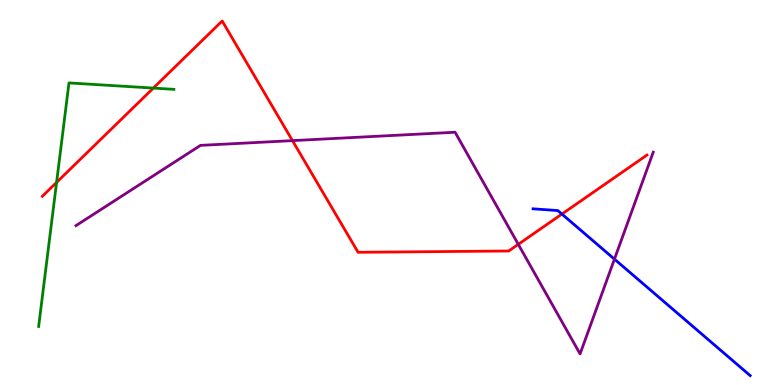[{'lines': ['blue', 'red'], 'intersections': [{'x': 7.25, 'y': 4.44}]}, {'lines': ['green', 'red'], 'intersections': [{'x': 0.73, 'y': 5.26}, {'x': 1.98, 'y': 7.71}]}, {'lines': ['purple', 'red'], 'intersections': [{'x': 3.77, 'y': 6.35}, {'x': 6.69, 'y': 3.65}]}, {'lines': ['blue', 'green'], 'intersections': []}, {'lines': ['blue', 'purple'], 'intersections': [{'x': 7.93, 'y': 3.27}]}, {'lines': ['green', 'purple'], 'intersections': []}]